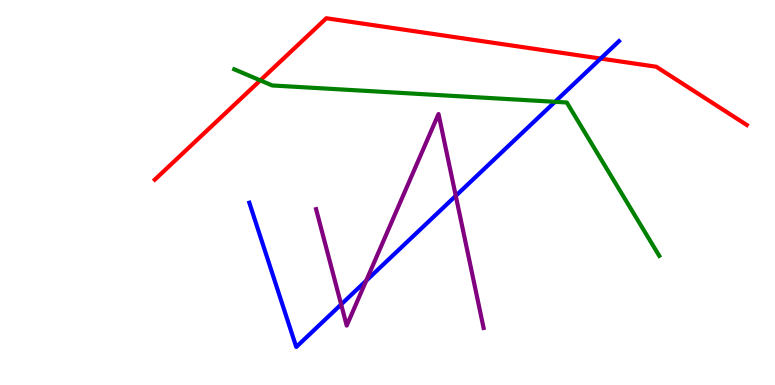[{'lines': ['blue', 'red'], 'intersections': [{'x': 7.75, 'y': 8.48}]}, {'lines': ['green', 'red'], 'intersections': [{'x': 3.36, 'y': 7.91}]}, {'lines': ['purple', 'red'], 'intersections': []}, {'lines': ['blue', 'green'], 'intersections': [{'x': 7.16, 'y': 7.36}]}, {'lines': ['blue', 'purple'], 'intersections': [{'x': 4.4, 'y': 2.09}, {'x': 4.73, 'y': 2.71}, {'x': 5.88, 'y': 4.91}]}, {'lines': ['green', 'purple'], 'intersections': []}]